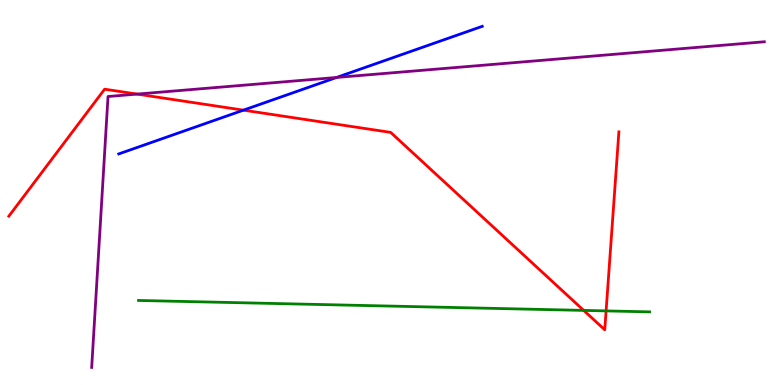[{'lines': ['blue', 'red'], 'intersections': [{'x': 3.14, 'y': 7.14}]}, {'lines': ['green', 'red'], 'intersections': [{'x': 7.53, 'y': 1.94}, {'x': 7.82, 'y': 1.92}]}, {'lines': ['purple', 'red'], 'intersections': [{'x': 1.77, 'y': 7.56}]}, {'lines': ['blue', 'green'], 'intersections': []}, {'lines': ['blue', 'purple'], 'intersections': [{'x': 4.34, 'y': 7.99}]}, {'lines': ['green', 'purple'], 'intersections': []}]